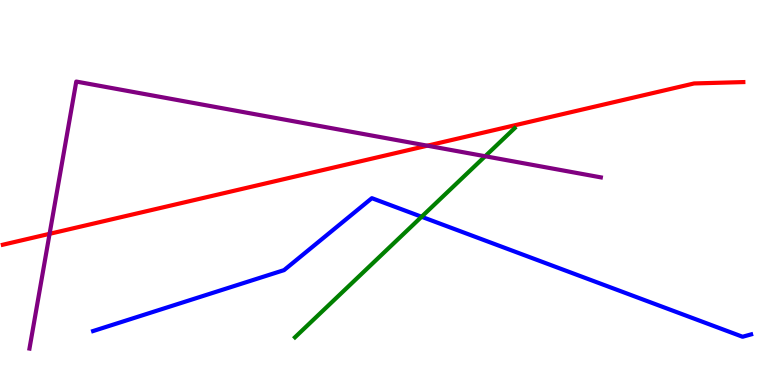[{'lines': ['blue', 'red'], 'intersections': []}, {'lines': ['green', 'red'], 'intersections': []}, {'lines': ['purple', 'red'], 'intersections': [{'x': 0.64, 'y': 3.93}, {'x': 5.51, 'y': 6.22}]}, {'lines': ['blue', 'green'], 'intersections': [{'x': 5.44, 'y': 4.37}]}, {'lines': ['blue', 'purple'], 'intersections': []}, {'lines': ['green', 'purple'], 'intersections': [{'x': 6.26, 'y': 5.94}]}]